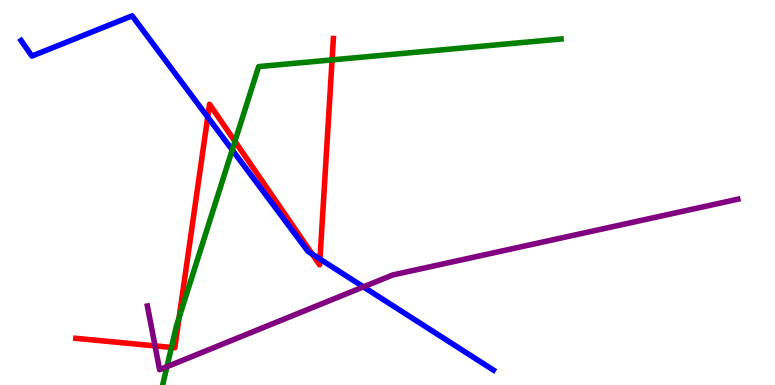[{'lines': ['blue', 'red'], 'intersections': [{'x': 2.68, 'y': 6.96}, {'x': 4.03, 'y': 3.4}, {'x': 4.13, 'y': 3.27}]}, {'lines': ['green', 'red'], 'intersections': [{'x': 2.21, 'y': 0.975}, {'x': 2.31, 'y': 1.75}, {'x': 3.03, 'y': 6.33}, {'x': 4.28, 'y': 8.44}]}, {'lines': ['purple', 'red'], 'intersections': [{'x': 2.0, 'y': 1.02}]}, {'lines': ['blue', 'green'], 'intersections': [{'x': 3.0, 'y': 6.11}]}, {'lines': ['blue', 'purple'], 'intersections': [{'x': 4.69, 'y': 2.55}]}, {'lines': ['green', 'purple'], 'intersections': [{'x': 2.15, 'y': 0.475}]}]